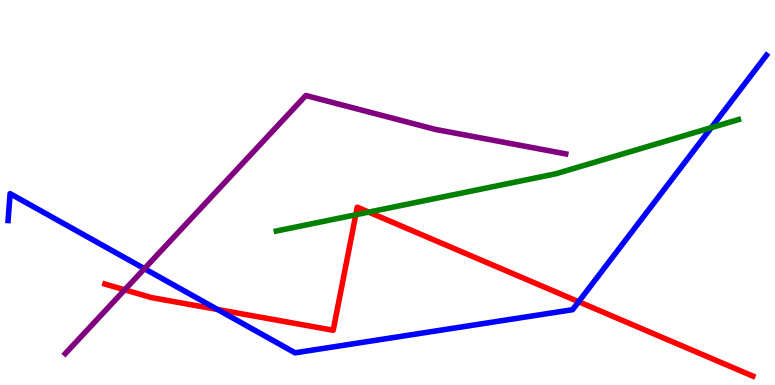[{'lines': ['blue', 'red'], 'intersections': [{'x': 2.81, 'y': 1.96}, {'x': 7.47, 'y': 2.16}]}, {'lines': ['green', 'red'], 'intersections': [{'x': 4.59, 'y': 4.42}, {'x': 4.76, 'y': 4.49}]}, {'lines': ['purple', 'red'], 'intersections': [{'x': 1.61, 'y': 2.47}]}, {'lines': ['blue', 'green'], 'intersections': [{'x': 9.18, 'y': 6.68}]}, {'lines': ['blue', 'purple'], 'intersections': [{'x': 1.86, 'y': 3.02}]}, {'lines': ['green', 'purple'], 'intersections': []}]